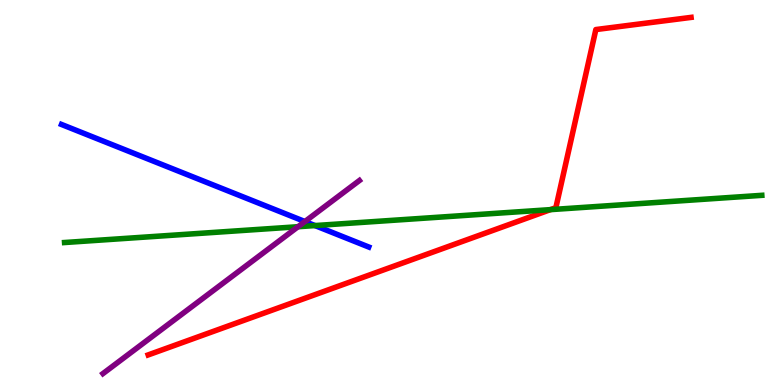[{'lines': ['blue', 'red'], 'intersections': []}, {'lines': ['green', 'red'], 'intersections': [{'x': 7.1, 'y': 4.55}]}, {'lines': ['purple', 'red'], 'intersections': []}, {'lines': ['blue', 'green'], 'intersections': [{'x': 4.06, 'y': 4.14}]}, {'lines': ['blue', 'purple'], 'intersections': [{'x': 3.93, 'y': 4.25}]}, {'lines': ['green', 'purple'], 'intersections': [{'x': 3.85, 'y': 4.11}]}]